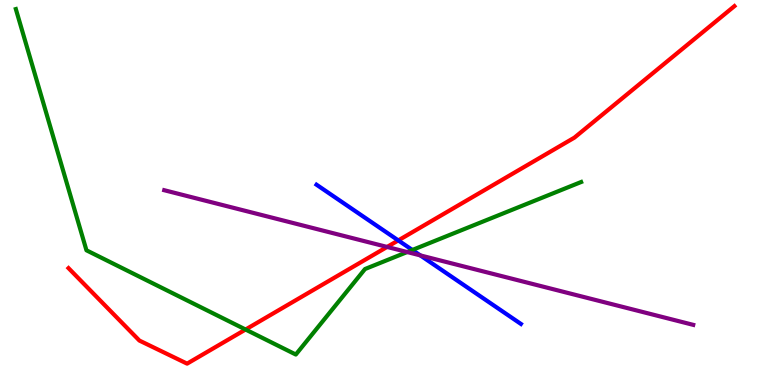[{'lines': ['blue', 'red'], 'intersections': [{'x': 5.14, 'y': 3.76}]}, {'lines': ['green', 'red'], 'intersections': [{'x': 3.17, 'y': 1.44}]}, {'lines': ['purple', 'red'], 'intersections': [{'x': 4.99, 'y': 3.59}]}, {'lines': ['blue', 'green'], 'intersections': [{'x': 5.32, 'y': 3.51}]}, {'lines': ['blue', 'purple'], 'intersections': [{'x': 5.42, 'y': 3.37}]}, {'lines': ['green', 'purple'], 'intersections': [{'x': 5.25, 'y': 3.45}]}]